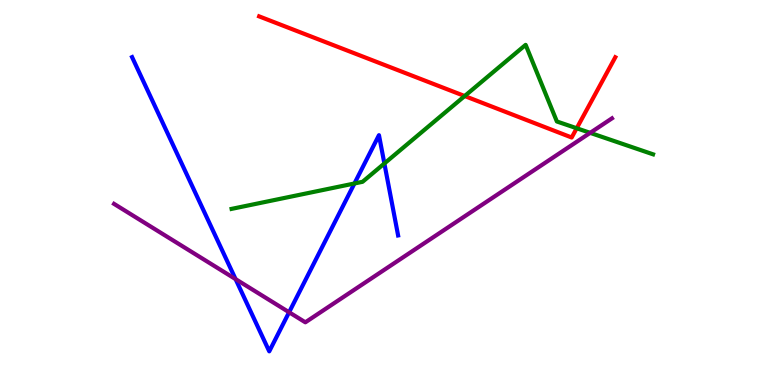[{'lines': ['blue', 'red'], 'intersections': []}, {'lines': ['green', 'red'], 'intersections': [{'x': 6.0, 'y': 7.51}, {'x': 7.44, 'y': 6.67}]}, {'lines': ['purple', 'red'], 'intersections': []}, {'lines': ['blue', 'green'], 'intersections': [{'x': 4.57, 'y': 5.23}, {'x': 4.96, 'y': 5.75}]}, {'lines': ['blue', 'purple'], 'intersections': [{'x': 3.04, 'y': 2.75}, {'x': 3.73, 'y': 1.89}]}, {'lines': ['green', 'purple'], 'intersections': [{'x': 7.62, 'y': 6.55}]}]